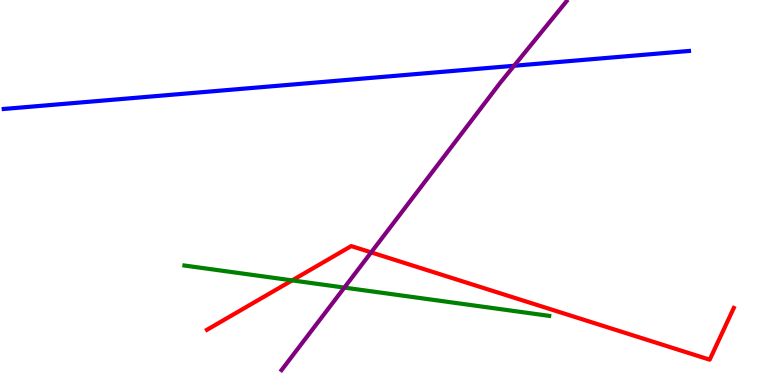[{'lines': ['blue', 'red'], 'intersections': []}, {'lines': ['green', 'red'], 'intersections': [{'x': 3.77, 'y': 2.72}]}, {'lines': ['purple', 'red'], 'intersections': [{'x': 4.79, 'y': 3.44}]}, {'lines': ['blue', 'green'], 'intersections': []}, {'lines': ['blue', 'purple'], 'intersections': [{'x': 6.63, 'y': 8.29}]}, {'lines': ['green', 'purple'], 'intersections': [{'x': 4.44, 'y': 2.53}]}]